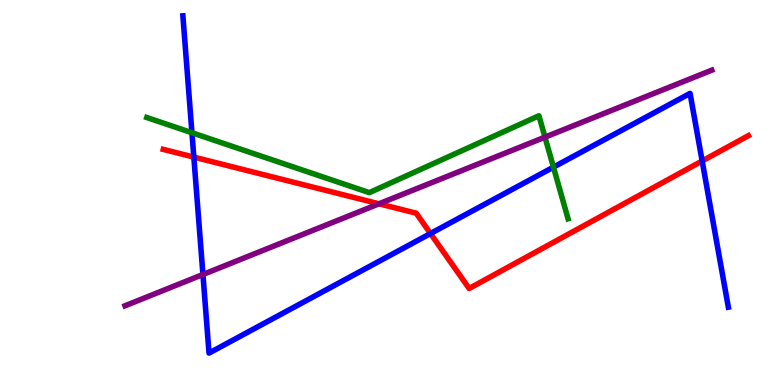[{'lines': ['blue', 'red'], 'intersections': [{'x': 2.5, 'y': 5.92}, {'x': 5.55, 'y': 3.93}, {'x': 9.06, 'y': 5.82}]}, {'lines': ['green', 'red'], 'intersections': []}, {'lines': ['purple', 'red'], 'intersections': [{'x': 4.89, 'y': 4.71}]}, {'lines': ['blue', 'green'], 'intersections': [{'x': 2.48, 'y': 6.55}, {'x': 7.14, 'y': 5.66}]}, {'lines': ['blue', 'purple'], 'intersections': [{'x': 2.62, 'y': 2.87}]}, {'lines': ['green', 'purple'], 'intersections': [{'x': 7.03, 'y': 6.44}]}]